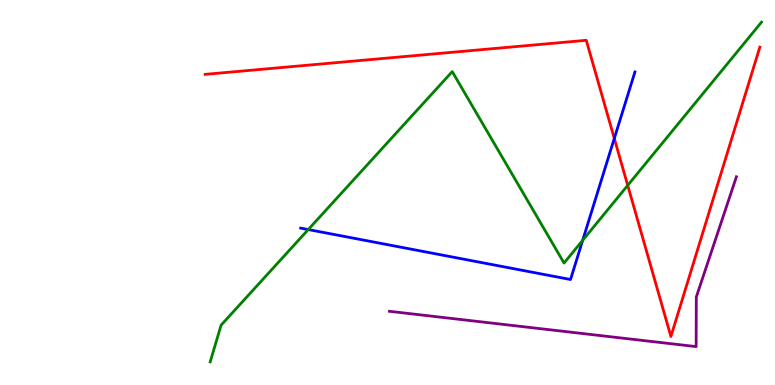[{'lines': ['blue', 'red'], 'intersections': [{'x': 7.93, 'y': 6.4}]}, {'lines': ['green', 'red'], 'intersections': [{'x': 8.1, 'y': 5.19}]}, {'lines': ['purple', 'red'], 'intersections': []}, {'lines': ['blue', 'green'], 'intersections': [{'x': 3.98, 'y': 4.04}, {'x': 7.52, 'y': 3.76}]}, {'lines': ['blue', 'purple'], 'intersections': []}, {'lines': ['green', 'purple'], 'intersections': []}]